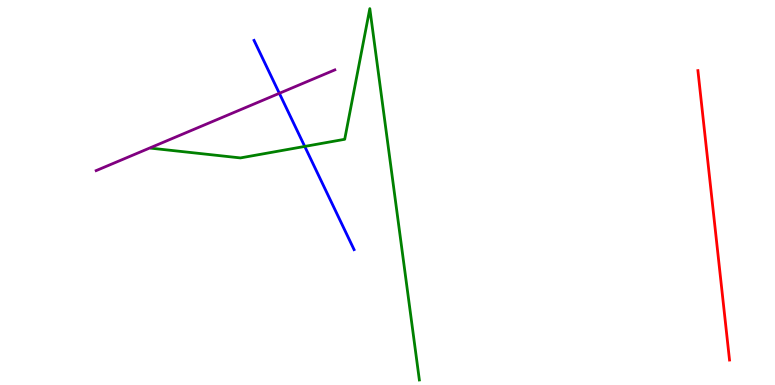[{'lines': ['blue', 'red'], 'intersections': []}, {'lines': ['green', 'red'], 'intersections': []}, {'lines': ['purple', 'red'], 'intersections': []}, {'lines': ['blue', 'green'], 'intersections': [{'x': 3.93, 'y': 6.2}]}, {'lines': ['blue', 'purple'], 'intersections': [{'x': 3.6, 'y': 7.58}]}, {'lines': ['green', 'purple'], 'intersections': []}]